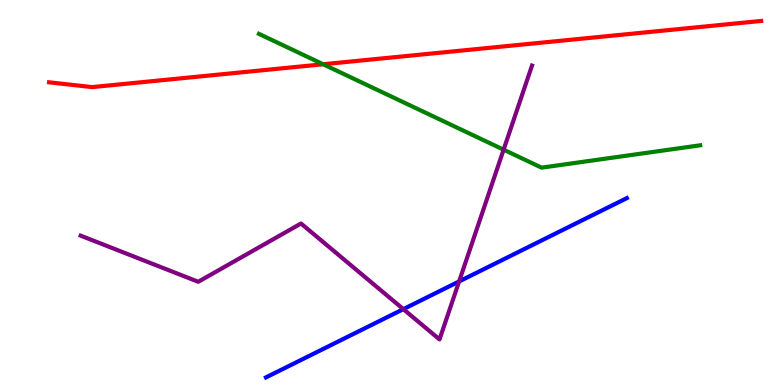[{'lines': ['blue', 'red'], 'intersections': []}, {'lines': ['green', 'red'], 'intersections': [{'x': 4.17, 'y': 8.33}]}, {'lines': ['purple', 'red'], 'intersections': []}, {'lines': ['blue', 'green'], 'intersections': []}, {'lines': ['blue', 'purple'], 'intersections': [{'x': 5.2, 'y': 1.97}, {'x': 5.92, 'y': 2.69}]}, {'lines': ['green', 'purple'], 'intersections': [{'x': 6.5, 'y': 6.11}]}]